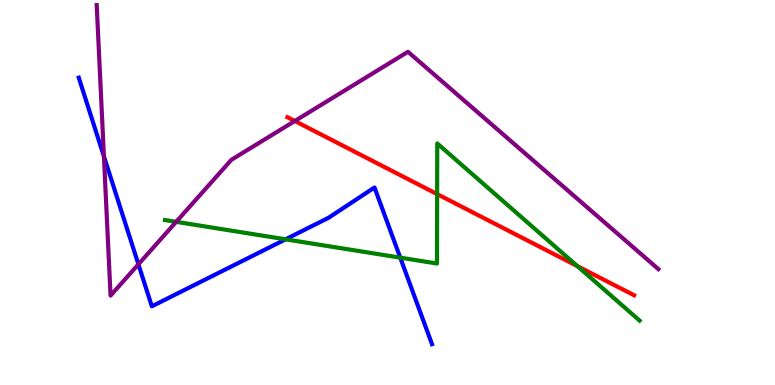[{'lines': ['blue', 'red'], 'intersections': []}, {'lines': ['green', 'red'], 'intersections': [{'x': 5.64, 'y': 4.96}, {'x': 7.45, 'y': 3.09}]}, {'lines': ['purple', 'red'], 'intersections': [{'x': 3.8, 'y': 6.86}]}, {'lines': ['blue', 'green'], 'intersections': [{'x': 3.68, 'y': 3.78}, {'x': 5.16, 'y': 3.31}]}, {'lines': ['blue', 'purple'], 'intersections': [{'x': 1.34, 'y': 5.94}, {'x': 1.79, 'y': 3.14}]}, {'lines': ['green', 'purple'], 'intersections': [{'x': 2.27, 'y': 4.24}]}]